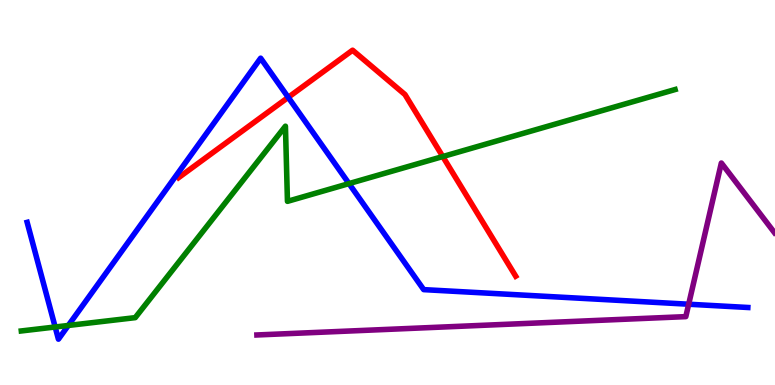[{'lines': ['blue', 'red'], 'intersections': [{'x': 3.72, 'y': 7.47}]}, {'lines': ['green', 'red'], 'intersections': [{'x': 5.71, 'y': 5.93}]}, {'lines': ['purple', 'red'], 'intersections': []}, {'lines': ['blue', 'green'], 'intersections': [{'x': 0.712, 'y': 1.51}, {'x': 0.881, 'y': 1.55}, {'x': 4.5, 'y': 5.23}]}, {'lines': ['blue', 'purple'], 'intersections': [{'x': 8.89, 'y': 2.1}]}, {'lines': ['green', 'purple'], 'intersections': []}]